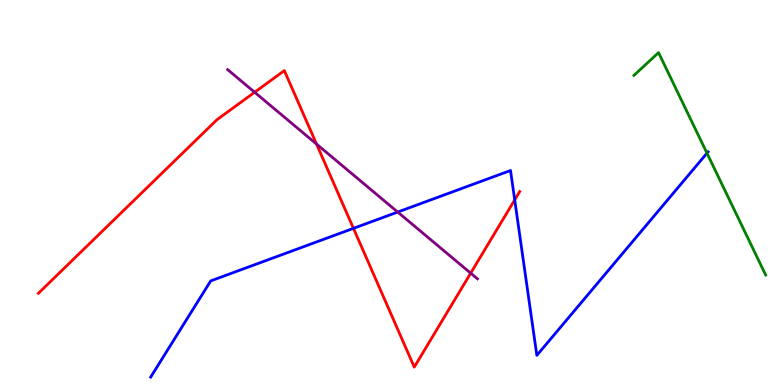[{'lines': ['blue', 'red'], 'intersections': [{'x': 4.56, 'y': 4.07}, {'x': 6.64, 'y': 4.81}]}, {'lines': ['green', 'red'], 'intersections': []}, {'lines': ['purple', 'red'], 'intersections': [{'x': 3.29, 'y': 7.6}, {'x': 4.08, 'y': 6.26}, {'x': 6.07, 'y': 2.9}]}, {'lines': ['blue', 'green'], 'intersections': [{'x': 9.12, 'y': 6.02}]}, {'lines': ['blue', 'purple'], 'intersections': [{'x': 5.13, 'y': 4.49}]}, {'lines': ['green', 'purple'], 'intersections': []}]